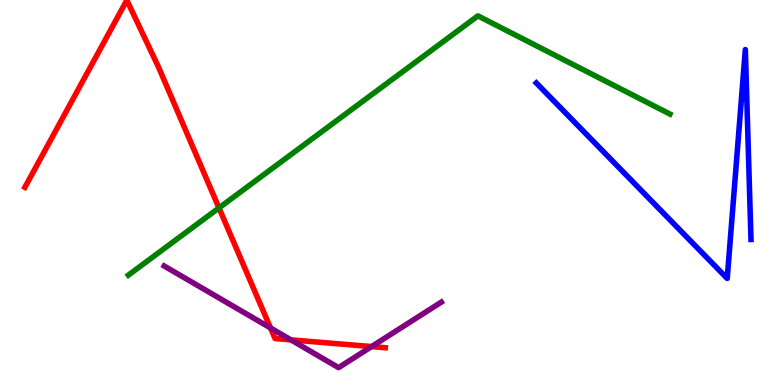[{'lines': ['blue', 'red'], 'intersections': []}, {'lines': ['green', 'red'], 'intersections': [{'x': 2.83, 'y': 4.6}]}, {'lines': ['purple', 'red'], 'intersections': [{'x': 3.49, 'y': 1.48}, {'x': 3.75, 'y': 1.17}, {'x': 4.79, 'y': 0.998}]}, {'lines': ['blue', 'green'], 'intersections': []}, {'lines': ['blue', 'purple'], 'intersections': []}, {'lines': ['green', 'purple'], 'intersections': []}]